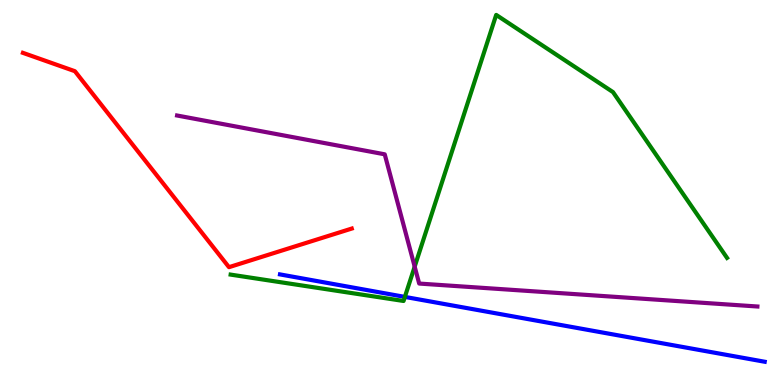[{'lines': ['blue', 'red'], 'intersections': []}, {'lines': ['green', 'red'], 'intersections': []}, {'lines': ['purple', 'red'], 'intersections': []}, {'lines': ['blue', 'green'], 'intersections': [{'x': 5.22, 'y': 2.29}]}, {'lines': ['blue', 'purple'], 'intersections': []}, {'lines': ['green', 'purple'], 'intersections': [{'x': 5.35, 'y': 3.07}]}]